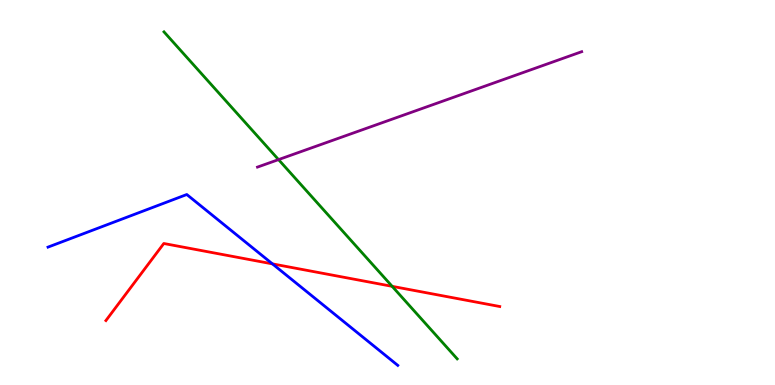[{'lines': ['blue', 'red'], 'intersections': [{'x': 3.52, 'y': 3.15}]}, {'lines': ['green', 'red'], 'intersections': [{'x': 5.06, 'y': 2.56}]}, {'lines': ['purple', 'red'], 'intersections': []}, {'lines': ['blue', 'green'], 'intersections': []}, {'lines': ['blue', 'purple'], 'intersections': []}, {'lines': ['green', 'purple'], 'intersections': [{'x': 3.59, 'y': 5.85}]}]